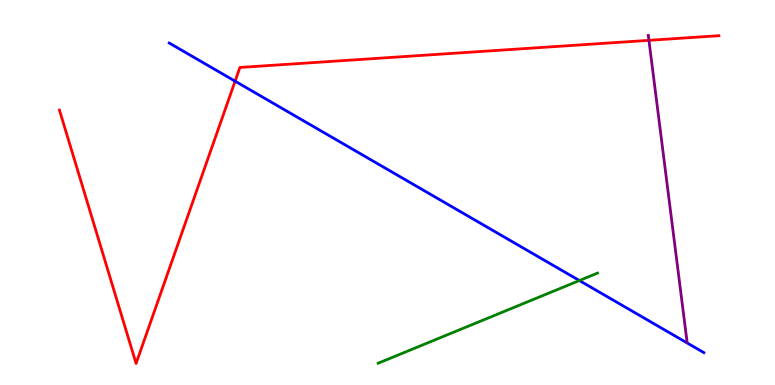[{'lines': ['blue', 'red'], 'intersections': [{'x': 3.03, 'y': 7.89}]}, {'lines': ['green', 'red'], 'intersections': []}, {'lines': ['purple', 'red'], 'intersections': [{'x': 8.37, 'y': 8.95}]}, {'lines': ['blue', 'green'], 'intersections': [{'x': 7.48, 'y': 2.71}]}, {'lines': ['blue', 'purple'], 'intersections': []}, {'lines': ['green', 'purple'], 'intersections': []}]